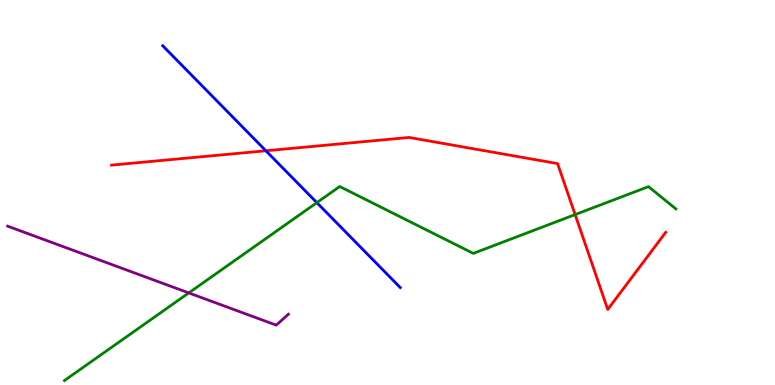[{'lines': ['blue', 'red'], 'intersections': [{'x': 3.43, 'y': 6.08}]}, {'lines': ['green', 'red'], 'intersections': [{'x': 7.42, 'y': 4.43}]}, {'lines': ['purple', 'red'], 'intersections': []}, {'lines': ['blue', 'green'], 'intersections': [{'x': 4.09, 'y': 4.74}]}, {'lines': ['blue', 'purple'], 'intersections': []}, {'lines': ['green', 'purple'], 'intersections': [{'x': 2.44, 'y': 2.39}]}]